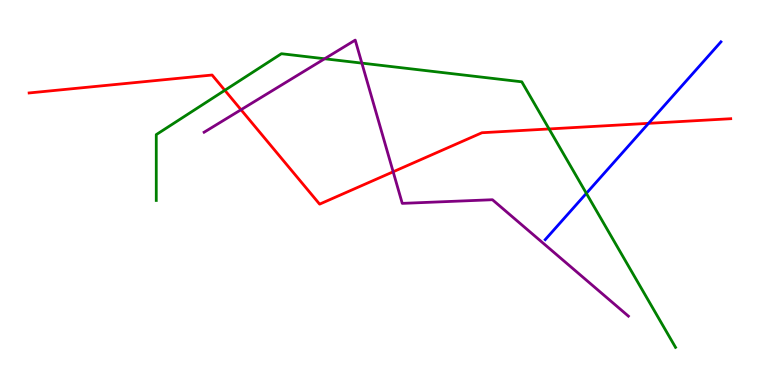[{'lines': ['blue', 'red'], 'intersections': [{'x': 8.37, 'y': 6.8}]}, {'lines': ['green', 'red'], 'intersections': [{'x': 2.9, 'y': 7.65}, {'x': 7.08, 'y': 6.65}]}, {'lines': ['purple', 'red'], 'intersections': [{'x': 3.11, 'y': 7.15}, {'x': 5.07, 'y': 5.54}]}, {'lines': ['blue', 'green'], 'intersections': [{'x': 7.57, 'y': 4.98}]}, {'lines': ['blue', 'purple'], 'intersections': []}, {'lines': ['green', 'purple'], 'intersections': [{'x': 4.19, 'y': 8.47}, {'x': 4.67, 'y': 8.36}]}]